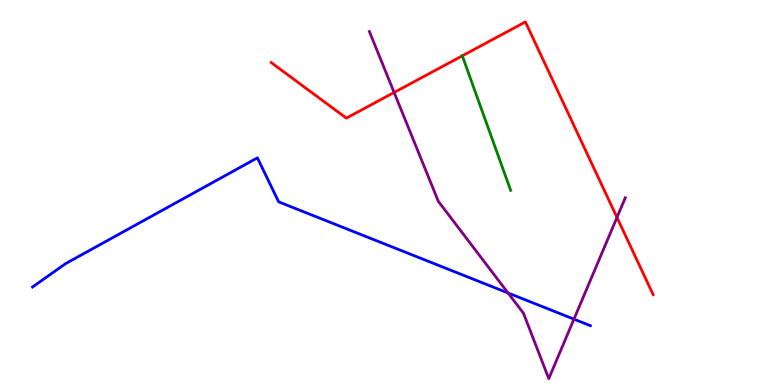[{'lines': ['blue', 'red'], 'intersections': []}, {'lines': ['green', 'red'], 'intersections': [{'x': 5.97, 'y': 8.55}]}, {'lines': ['purple', 'red'], 'intersections': [{'x': 5.09, 'y': 7.6}, {'x': 7.96, 'y': 4.35}]}, {'lines': ['blue', 'green'], 'intersections': []}, {'lines': ['blue', 'purple'], 'intersections': [{'x': 6.56, 'y': 2.39}, {'x': 7.41, 'y': 1.71}]}, {'lines': ['green', 'purple'], 'intersections': []}]